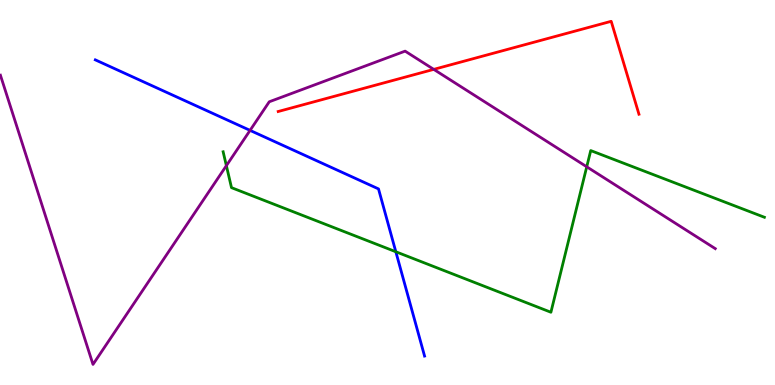[{'lines': ['blue', 'red'], 'intersections': []}, {'lines': ['green', 'red'], 'intersections': []}, {'lines': ['purple', 'red'], 'intersections': [{'x': 5.6, 'y': 8.2}]}, {'lines': ['blue', 'green'], 'intersections': [{'x': 5.11, 'y': 3.46}]}, {'lines': ['blue', 'purple'], 'intersections': [{'x': 3.23, 'y': 6.61}]}, {'lines': ['green', 'purple'], 'intersections': [{'x': 2.92, 'y': 5.7}, {'x': 7.57, 'y': 5.67}]}]